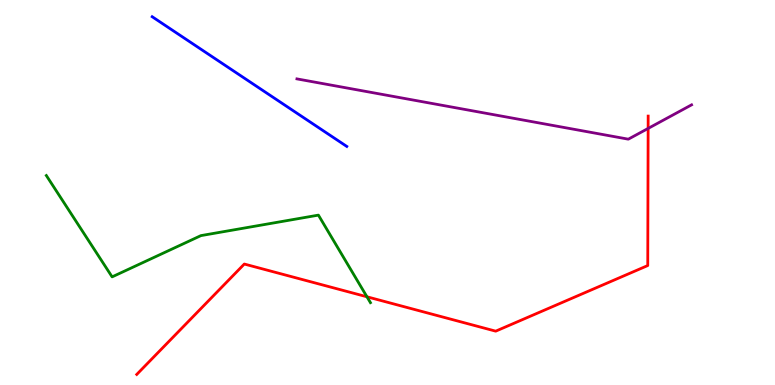[{'lines': ['blue', 'red'], 'intersections': []}, {'lines': ['green', 'red'], 'intersections': [{'x': 4.73, 'y': 2.29}]}, {'lines': ['purple', 'red'], 'intersections': [{'x': 8.36, 'y': 6.66}]}, {'lines': ['blue', 'green'], 'intersections': []}, {'lines': ['blue', 'purple'], 'intersections': []}, {'lines': ['green', 'purple'], 'intersections': []}]